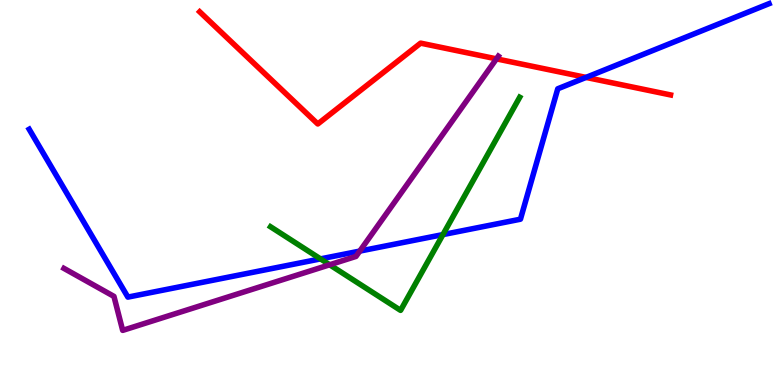[{'lines': ['blue', 'red'], 'intersections': [{'x': 7.56, 'y': 7.99}]}, {'lines': ['green', 'red'], 'intersections': []}, {'lines': ['purple', 'red'], 'intersections': [{'x': 6.41, 'y': 8.47}]}, {'lines': ['blue', 'green'], 'intersections': [{'x': 4.14, 'y': 3.28}, {'x': 5.72, 'y': 3.91}]}, {'lines': ['blue', 'purple'], 'intersections': [{'x': 4.64, 'y': 3.48}]}, {'lines': ['green', 'purple'], 'intersections': [{'x': 4.25, 'y': 3.12}]}]